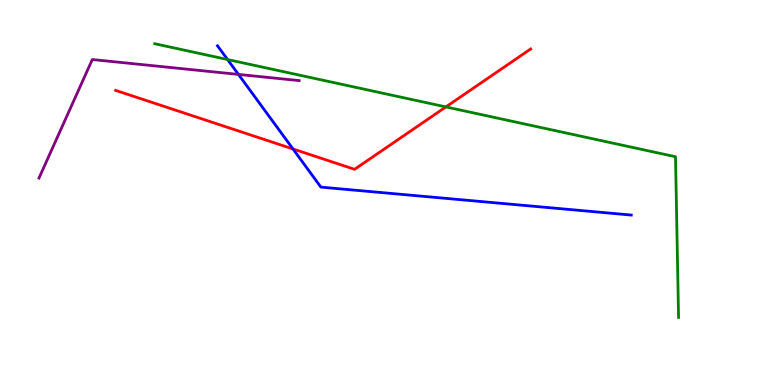[{'lines': ['blue', 'red'], 'intersections': [{'x': 3.78, 'y': 6.13}]}, {'lines': ['green', 'red'], 'intersections': [{'x': 5.75, 'y': 7.22}]}, {'lines': ['purple', 'red'], 'intersections': []}, {'lines': ['blue', 'green'], 'intersections': [{'x': 2.94, 'y': 8.45}]}, {'lines': ['blue', 'purple'], 'intersections': [{'x': 3.08, 'y': 8.07}]}, {'lines': ['green', 'purple'], 'intersections': []}]